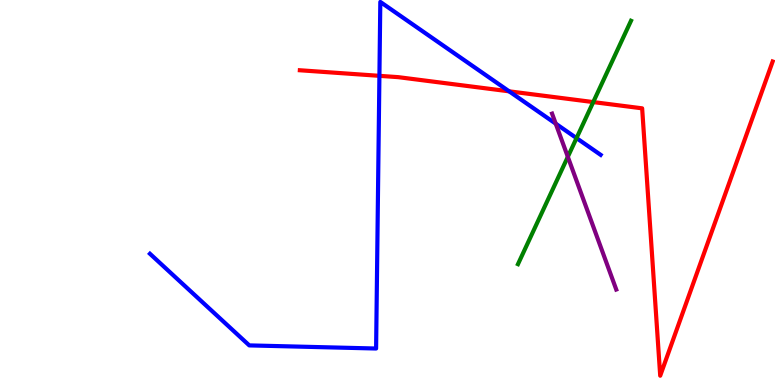[{'lines': ['blue', 'red'], 'intersections': [{'x': 4.9, 'y': 8.03}, {'x': 6.57, 'y': 7.63}]}, {'lines': ['green', 'red'], 'intersections': [{'x': 7.65, 'y': 7.35}]}, {'lines': ['purple', 'red'], 'intersections': []}, {'lines': ['blue', 'green'], 'intersections': [{'x': 7.44, 'y': 6.41}]}, {'lines': ['blue', 'purple'], 'intersections': [{'x': 7.17, 'y': 6.79}]}, {'lines': ['green', 'purple'], 'intersections': [{'x': 7.33, 'y': 5.93}]}]